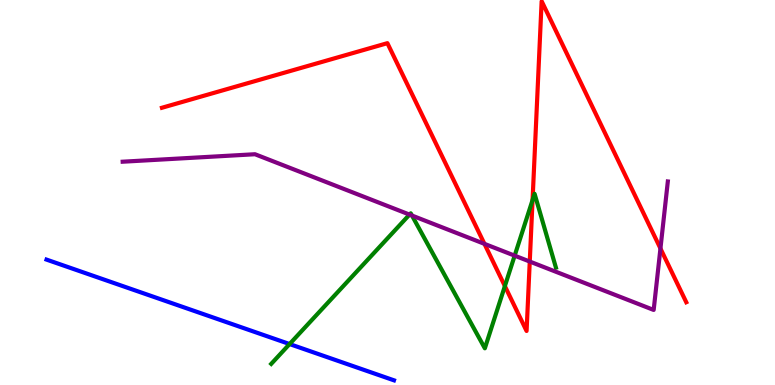[{'lines': ['blue', 'red'], 'intersections': []}, {'lines': ['green', 'red'], 'intersections': [{'x': 6.51, 'y': 2.57}, {'x': 6.87, 'y': 4.8}]}, {'lines': ['purple', 'red'], 'intersections': [{'x': 6.25, 'y': 3.67}, {'x': 6.84, 'y': 3.21}, {'x': 8.52, 'y': 3.55}]}, {'lines': ['blue', 'green'], 'intersections': [{'x': 3.74, 'y': 1.06}]}, {'lines': ['blue', 'purple'], 'intersections': []}, {'lines': ['green', 'purple'], 'intersections': [{'x': 5.28, 'y': 4.43}, {'x': 5.32, 'y': 4.4}, {'x': 6.64, 'y': 3.36}]}]